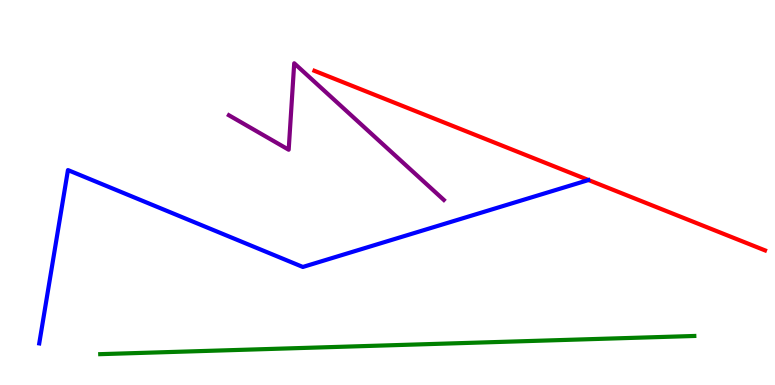[{'lines': ['blue', 'red'], 'intersections': []}, {'lines': ['green', 'red'], 'intersections': []}, {'lines': ['purple', 'red'], 'intersections': []}, {'lines': ['blue', 'green'], 'intersections': []}, {'lines': ['blue', 'purple'], 'intersections': []}, {'lines': ['green', 'purple'], 'intersections': []}]